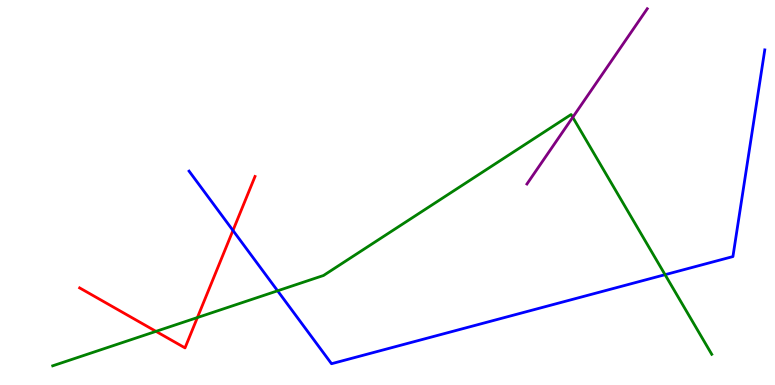[{'lines': ['blue', 'red'], 'intersections': [{'x': 3.01, 'y': 4.01}]}, {'lines': ['green', 'red'], 'intersections': [{'x': 2.01, 'y': 1.39}, {'x': 2.55, 'y': 1.75}]}, {'lines': ['purple', 'red'], 'intersections': []}, {'lines': ['blue', 'green'], 'intersections': [{'x': 3.58, 'y': 2.45}, {'x': 8.58, 'y': 2.87}]}, {'lines': ['blue', 'purple'], 'intersections': []}, {'lines': ['green', 'purple'], 'intersections': [{'x': 7.39, 'y': 6.95}]}]